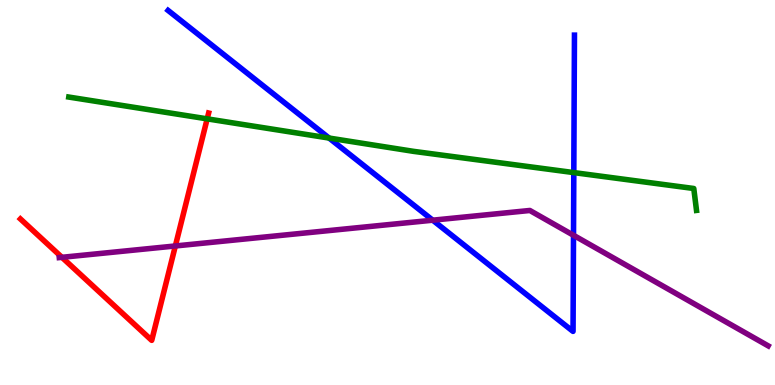[{'lines': ['blue', 'red'], 'intersections': []}, {'lines': ['green', 'red'], 'intersections': [{'x': 2.67, 'y': 6.91}]}, {'lines': ['purple', 'red'], 'intersections': [{'x': 0.799, 'y': 3.32}, {'x': 2.26, 'y': 3.61}]}, {'lines': ['blue', 'green'], 'intersections': [{'x': 4.25, 'y': 6.41}, {'x': 7.4, 'y': 5.52}]}, {'lines': ['blue', 'purple'], 'intersections': [{'x': 5.58, 'y': 4.28}, {'x': 7.4, 'y': 3.89}]}, {'lines': ['green', 'purple'], 'intersections': []}]